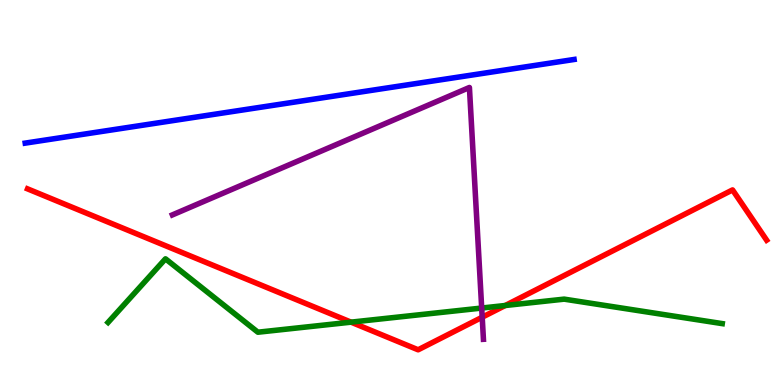[{'lines': ['blue', 'red'], 'intersections': []}, {'lines': ['green', 'red'], 'intersections': [{'x': 4.53, 'y': 1.63}, {'x': 6.52, 'y': 2.06}]}, {'lines': ['purple', 'red'], 'intersections': [{'x': 6.22, 'y': 1.76}]}, {'lines': ['blue', 'green'], 'intersections': []}, {'lines': ['blue', 'purple'], 'intersections': []}, {'lines': ['green', 'purple'], 'intersections': [{'x': 6.22, 'y': 2.0}]}]